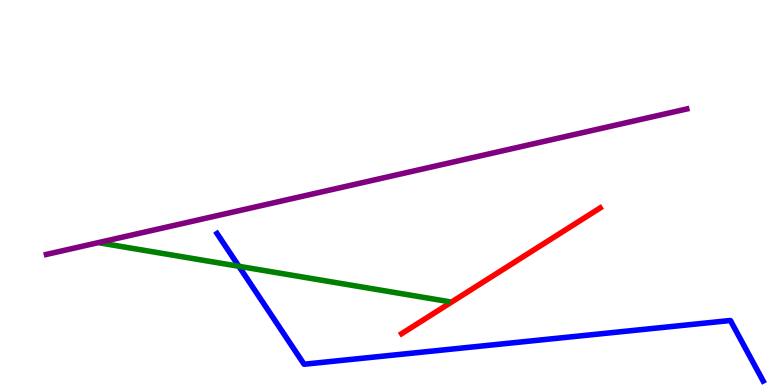[{'lines': ['blue', 'red'], 'intersections': []}, {'lines': ['green', 'red'], 'intersections': []}, {'lines': ['purple', 'red'], 'intersections': []}, {'lines': ['blue', 'green'], 'intersections': [{'x': 3.08, 'y': 3.08}]}, {'lines': ['blue', 'purple'], 'intersections': []}, {'lines': ['green', 'purple'], 'intersections': []}]